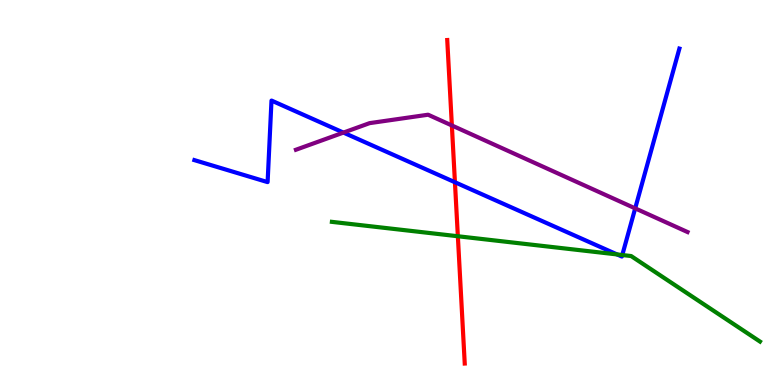[{'lines': ['blue', 'red'], 'intersections': [{'x': 5.87, 'y': 5.27}]}, {'lines': ['green', 'red'], 'intersections': [{'x': 5.91, 'y': 3.86}]}, {'lines': ['purple', 'red'], 'intersections': [{'x': 5.83, 'y': 6.74}]}, {'lines': ['blue', 'green'], 'intersections': [{'x': 7.96, 'y': 3.39}, {'x': 8.03, 'y': 3.38}]}, {'lines': ['blue', 'purple'], 'intersections': [{'x': 4.43, 'y': 6.56}, {'x': 8.2, 'y': 4.59}]}, {'lines': ['green', 'purple'], 'intersections': []}]